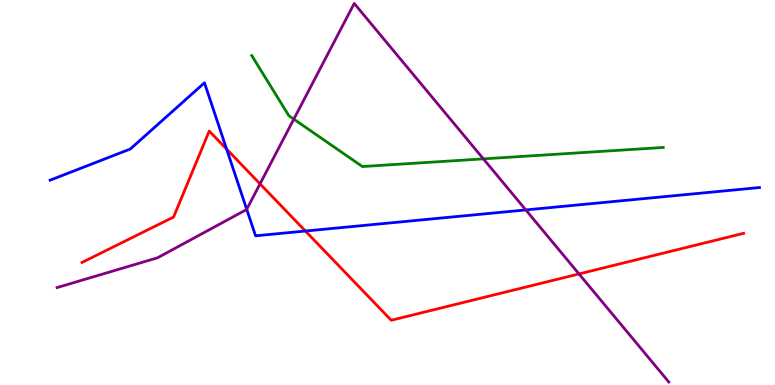[{'lines': ['blue', 'red'], 'intersections': [{'x': 2.92, 'y': 6.13}, {'x': 3.94, 'y': 4.0}]}, {'lines': ['green', 'red'], 'intersections': []}, {'lines': ['purple', 'red'], 'intersections': [{'x': 3.36, 'y': 5.22}, {'x': 7.47, 'y': 2.88}]}, {'lines': ['blue', 'green'], 'intersections': []}, {'lines': ['blue', 'purple'], 'intersections': [{'x': 3.18, 'y': 4.56}, {'x': 6.78, 'y': 4.55}]}, {'lines': ['green', 'purple'], 'intersections': [{'x': 3.79, 'y': 6.91}, {'x': 6.24, 'y': 5.87}]}]